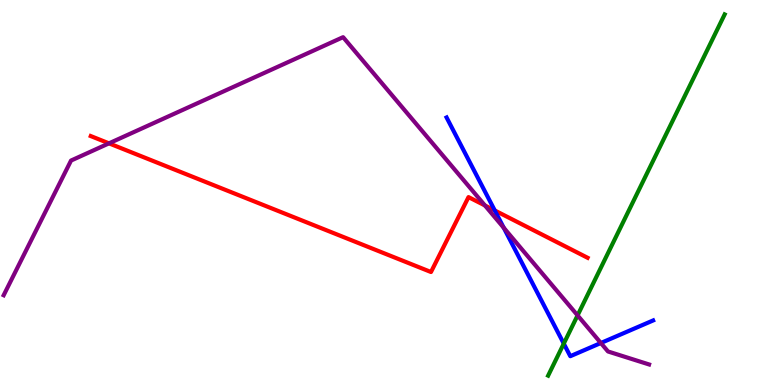[{'lines': ['blue', 'red'], 'intersections': [{'x': 6.38, 'y': 4.53}]}, {'lines': ['green', 'red'], 'intersections': []}, {'lines': ['purple', 'red'], 'intersections': [{'x': 1.41, 'y': 6.28}, {'x': 6.26, 'y': 4.66}]}, {'lines': ['blue', 'green'], 'intersections': [{'x': 7.27, 'y': 1.07}]}, {'lines': ['blue', 'purple'], 'intersections': [{'x': 6.5, 'y': 4.08}, {'x': 7.75, 'y': 1.09}]}, {'lines': ['green', 'purple'], 'intersections': [{'x': 7.45, 'y': 1.81}]}]